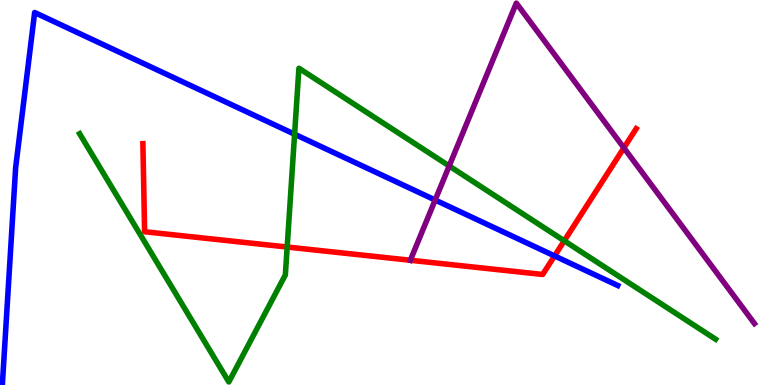[{'lines': ['blue', 'red'], 'intersections': [{'x': 7.16, 'y': 3.35}]}, {'lines': ['green', 'red'], 'intersections': [{'x': 3.71, 'y': 3.58}, {'x': 7.28, 'y': 3.75}]}, {'lines': ['purple', 'red'], 'intersections': [{'x': 5.29, 'y': 3.24}, {'x': 8.05, 'y': 6.16}]}, {'lines': ['blue', 'green'], 'intersections': [{'x': 3.8, 'y': 6.51}]}, {'lines': ['blue', 'purple'], 'intersections': [{'x': 5.62, 'y': 4.8}]}, {'lines': ['green', 'purple'], 'intersections': [{'x': 5.8, 'y': 5.69}]}]